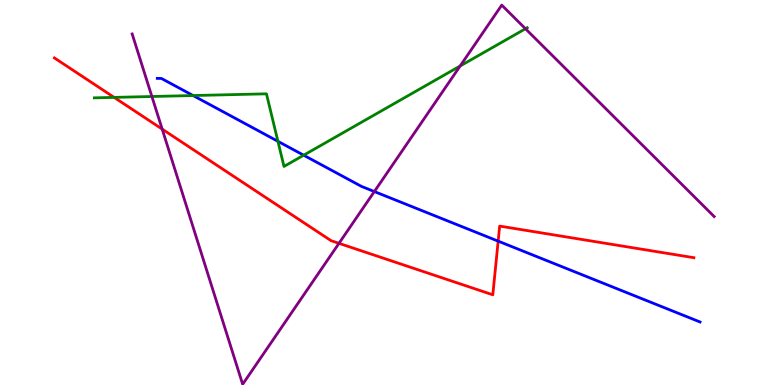[{'lines': ['blue', 'red'], 'intersections': [{'x': 6.43, 'y': 3.74}]}, {'lines': ['green', 'red'], 'intersections': [{'x': 1.47, 'y': 7.47}]}, {'lines': ['purple', 'red'], 'intersections': [{'x': 2.09, 'y': 6.65}, {'x': 4.37, 'y': 3.68}]}, {'lines': ['blue', 'green'], 'intersections': [{'x': 2.49, 'y': 7.52}, {'x': 3.59, 'y': 6.33}, {'x': 3.92, 'y': 5.97}]}, {'lines': ['blue', 'purple'], 'intersections': [{'x': 4.83, 'y': 5.02}]}, {'lines': ['green', 'purple'], 'intersections': [{'x': 1.96, 'y': 7.49}, {'x': 5.94, 'y': 8.29}, {'x': 6.78, 'y': 9.25}]}]